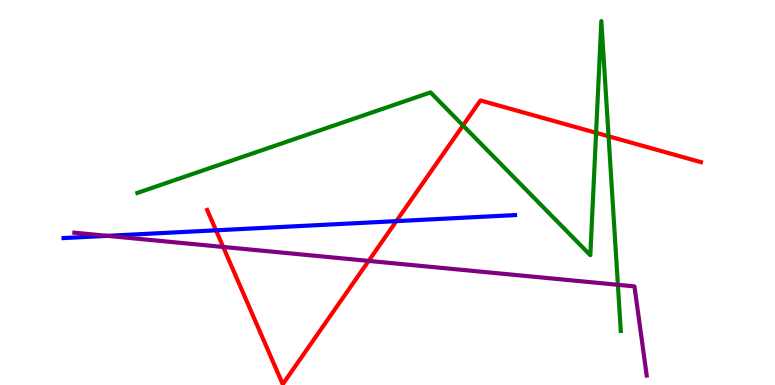[{'lines': ['blue', 'red'], 'intersections': [{'x': 2.79, 'y': 4.02}, {'x': 5.11, 'y': 4.26}]}, {'lines': ['green', 'red'], 'intersections': [{'x': 5.97, 'y': 6.74}, {'x': 7.69, 'y': 6.55}, {'x': 7.85, 'y': 6.46}]}, {'lines': ['purple', 'red'], 'intersections': [{'x': 2.88, 'y': 3.59}, {'x': 4.76, 'y': 3.22}]}, {'lines': ['blue', 'green'], 'intersections': []}, {'lines': ['blue', 'purple'], 'intersections': [{'x': 1.39, 'y': 3.87}]}, {'lines': ['green', 'purple'], 'intersections': [{'x': 7.97, 'y': 2.6}]}]